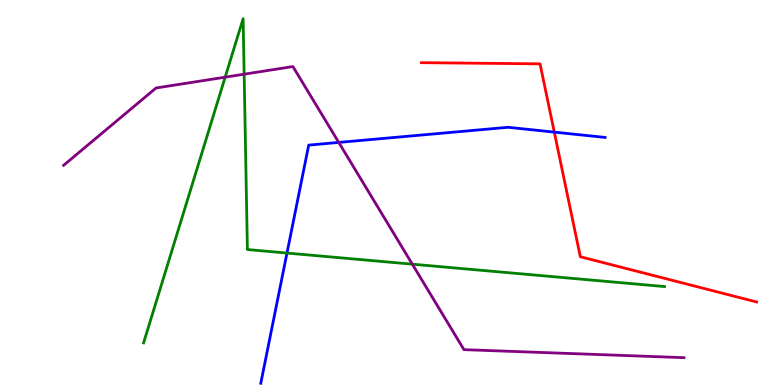[{'lines': ['blue', 'red'], 'intersections': [{'x': 7.15, 'y': 6.57}]}, {'lines': ['green', 'red'], 'intersections': []}, {'lines': ['purple', 'red'], 'intersections': []}, {'lines': ['blue', 'green'], 'intersections': [{'x': 3.7, 'y': 3.43}]}, {'lines': ['blue', 'purple'], 'intersections': [{'x': 4.37, 'y': 6.3}]}, {'lines': ['green', 'purple'], 'intersections': [{'x': 2.91, 'y': 8.0}, {'x': 3.15, 'y': 8.07}, {'x': 5.32, 'y': 3.14}]}]